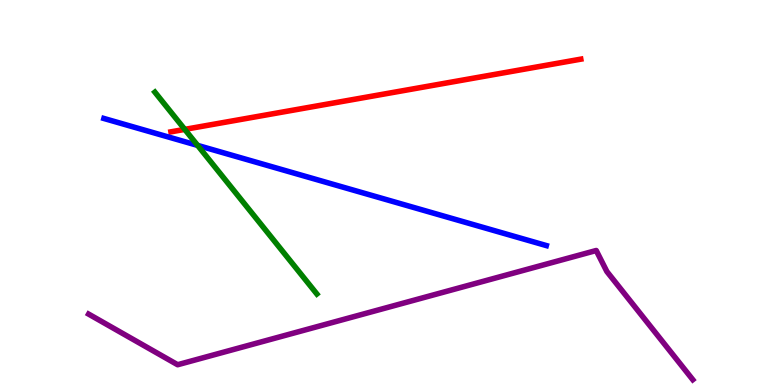[{'lines': ['blue', 'red'], 'intersections': []}, {'lines': ['green', 'red'], 'intersections': [{'x': 2.38, 'y': 6.64}]}, {'lines': ['purple', 'red'], 'intersections': []}, {'lines': ['blue', 'green'], 'intersections': [{'x': 2.55, 'y': 6.22}]}, {'lines': ['blue', 'purple'], 'intersections': []}, {'lines': ['green', 'purple'], 'intersections': []}]